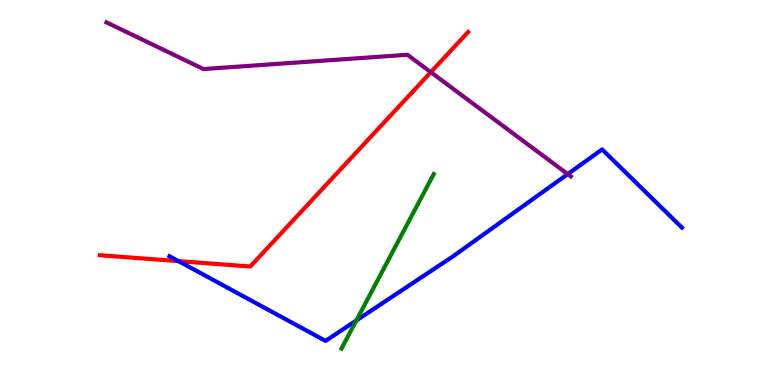[{'lines': ['blue', 'red'], 'intersections': [{'x': 2.3, 'y': 3.22}]}, {'lines': ['green', 'red'], 'intersections': []}, {'lines': ['purple', 'red'], 'intersections': [{'x': 5.56, 'y': 8.13}]}, {'lines': ['blue', 'green'], 'intersections': [{'x': 4.6, 'y': 1.68}]}, {'lines': ['blue', 'purple'], 'intersections': [{'x': 7.33, 'y': 5.48}]}, {'lines': ['green', 'purple'], 'intersections': []}]